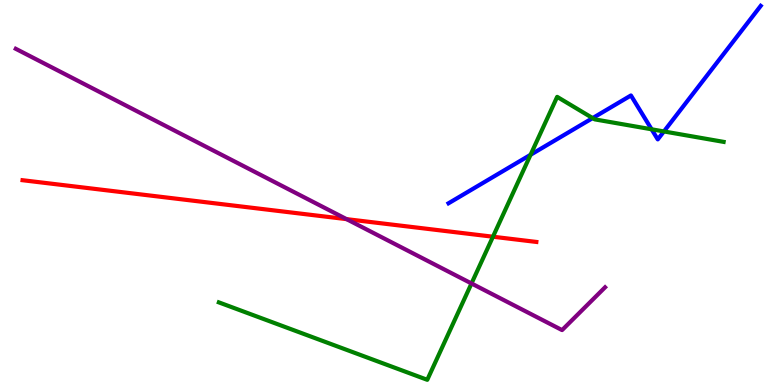[{'lines': ['blue', 'red'], 'intersections': []}, {'lines': ['green', 'red'], 'intersections': [{'x': 6.36, 'y': 3.85}]}, {'lines': ['purple', 'red'], 'intersections': [{'x': 4.47, 'y': 4.31}]}, {'lines': ['blue', 'green'], 'intersections': [{'x': 6.85, 'y': 5.98}, {'x': 7.65, 'y': 6.93}, {'x': 8.41, 'y': 6.64}, {'x': 8.57, 'y': 6.59}]}, {'lines': ['blue', 'purple'], 'intersections': []}, {'lines': ['green', 'purple'], 'intersections': [{'x': 6.08, 'y': 2.64}]}]